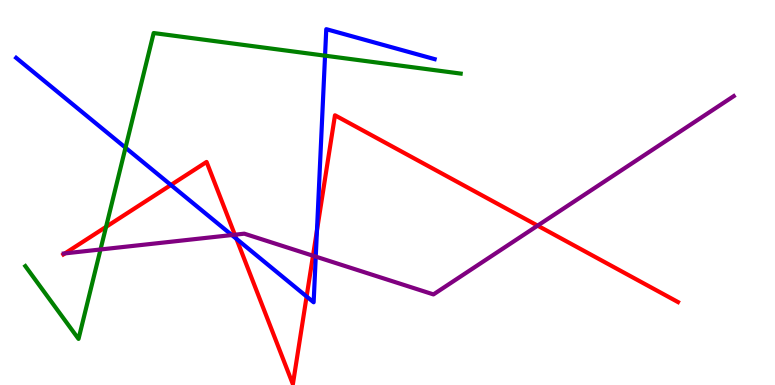[{'lines': ['blue', 'red'], 'intersections': [{'x': 2.21, 'y': 5.2}, {'x': 3.05, 'y': 3.8}, {'x': 3.96, 'y': 2.3}, {'x': 4.09, 'y': 4.02}]}, {'lines': ['green', 'red'], 'intersections': [{'x': 1.37, 'y': 4.11}]}, {'lines': ['purple', 'red'], 'intersections': [{'x': 0.838, 'y': 3.42}, {'x': 3.03, 'y': 3.9}, {'x': 4.04, 'y': 3.36}, {'x': 6.94, 'y': 4.14}]}, {'lines': ['blue', 'green'], 'intersections': [{'x': 1.62, 'y': 6.16}, {'x': 4.19, 'y': 8.55}]}, {'lines': ['blue', 'purple'], 'intersections': [{'x': 2.99, 'y': 3.89}, {'x': 4.07, 'y': 3.33}]}, {'lines': ['green', 'purple'], 'intersections': [{'x': 1.3, 'y': 3.52}]}]